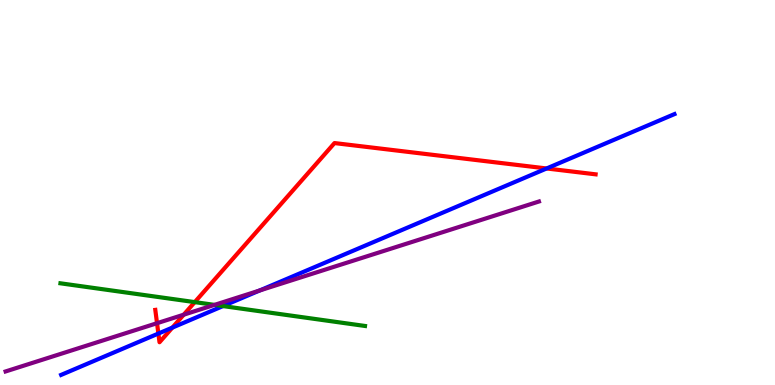[{'lines': ['blue', 'red'], 'intersections': [{'x': 2.04, 'y': 1.34}, {'x': 2.22, 'y': 1.49}, {'x': 7.05, 'y': 5.62}]}, {'lines': ['green', 'red'], 'intersections': [{'x': 2.51, 'y': 2.15}]}, {'lines': ['purple', 'red'], 'intersections': [{'x': 2.03, 'y': 1.61}, {'x': 2.37, 'y': 1.83}]}, {'lines': ['blue', 'green'], 'intersections': [{'x': 2.88, 'y': 2.05}]}, {'lines': ['blue', 'purple'], 'intersections': [{'x': 3.35, 'y': 2.45}]}, {'lines': ['green', 'purple'], 'intersections': [{'x': 2.77, 'y': 2.08}]}]